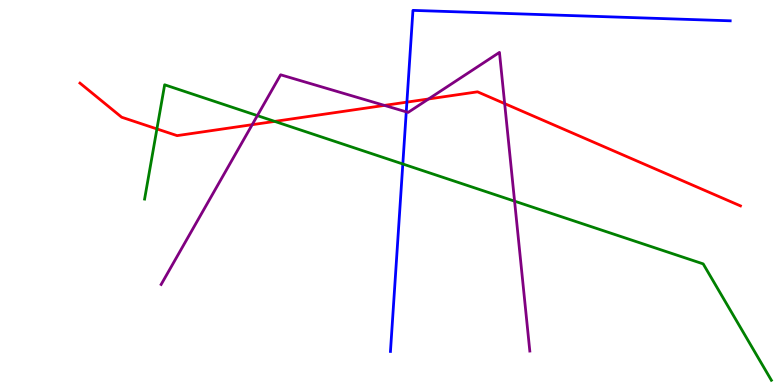[{'lines': ['blue', 'red'], 'intersections': [{'x': 5.25, 'y': 7.35}]}, {'lines': ['green', 'red'], 'intersections': [{'x': 2.02, 'y': 6.65}, {'x': 3.54, 'y': 6.85}]}, {'lines': ['purple', 'red'], 'intersections': [{'x': 3.25, 'y': 6.76}, {'x': 4.96, 'y': 7.26}, {'x': 5.53, 'y': 7.43}, {'x': 6.51, 'y': 7.31}]}, {'lines': ['blue', 'green'], 'intersections': [{'x': 5.2, 'y': 5.74}]}, {'lines': ['blue', 'purple'], 'intersections': [{'x': 5.24, 'y': 7.1}]}, {'lines': ['green', 'purple'], 'intersections': [{'x': 3.32, 'y': 7.0}, {'x': 6.64, 'y': 4.78}]}]